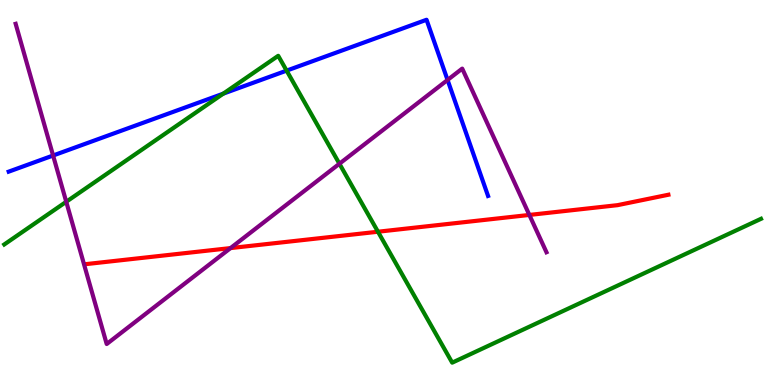[{'lines': ['blue', 'red'], 'intersections': []}, {'lines': ['green', 'red'], 'intersections': [{'x': 4.88, 'y': 3.98}]}, {'lines': ['purple', 'red'], 'intersections': [{'x': 2.97, 'y': 3.56}, {'x': 6.83, 'y': 4.42}]}, {'lines': ['blue', 'green'], 'intersections': [{'x': 2.88, 'y': 7.57}, {'x': 3.7, 'y': 8.17}]}, {'lines': ['blue', 'purple'], 'intersections': [{'x': 0.685, 'y': 5.96}, {'x': 5.77, 'y': 7.92}]}, {'lines': ['green', 'purple'], 'intersections': [{'x': 0.855, 'y': 4.76}, {'x': 4.38, 'y': 5.75}]}]